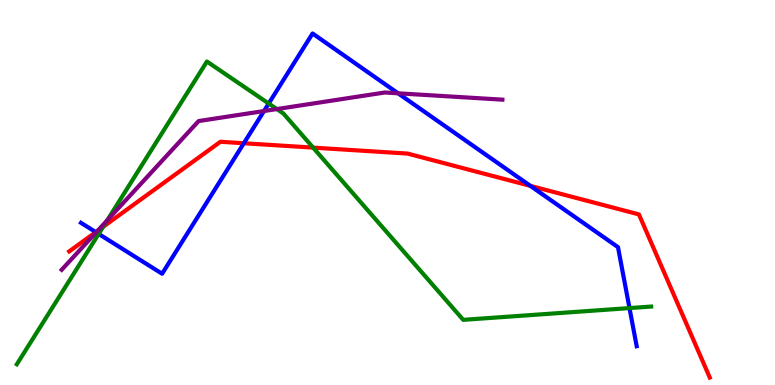[{'lines': ['blue', 'red'], 'intersections': [{'x': 1.24, 'y': 3.97}, {'x': 3.15, 'y': 6.28}, {'x': 6.84, 'y': 5.17}]}, {'lines': ['green', 'red'], 'intersections': [{'x': 1.33, 'y': 4.11}, {'x': 4.04, 'y': 6.17}]}, {'lines': ['purple', 'red'], 'intersections': [{'x': 1.26, 'y': 4.0}]}, {'lines': ['blue', 'green'], 'intersections': [{'x': 1.27, 'y': 3.92}, {'x': 3.47, 'y': 7.31}, {'x': 8.12, 'y': 2.0}]}, {'lines': ['blue', 'purple'], 'intersections': [{'x': 1.24, 'y': 3.96}, {'x': 3.41, 'y': 7.12}, {'x': 5.14, 'y': 7.58}]}, {'lines': ['green', 'purple'], 'intersections': [{'x': 1.38, 'y': 4.28}, {'x': 3.57, 'y': 7.17}]}]